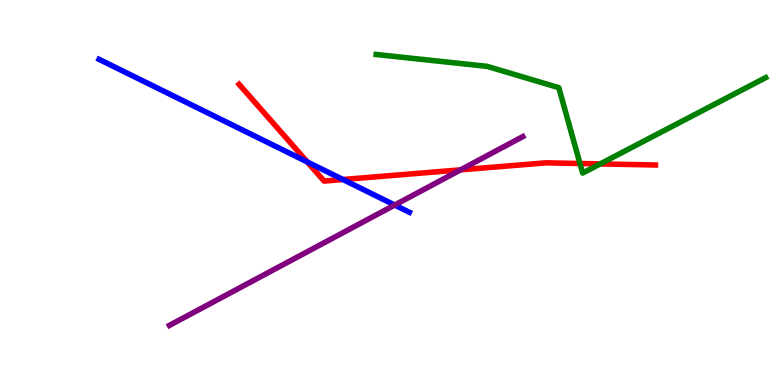[{'lines': ['blue', 'red'], 'intersections': [{'x': 3.97, 'y': 5.79}, {'x': 4.43, 'y': 5.34}]}, {'lines': ['green', 'red'], 'intersections': [{'x': 7.48, 'y': 5.75}, {'x': 7.74, 'y': 5.74}]}, {'lines': ['purple', 'red'], 'intersections': [{'x': 5.94, 'y': 5.59}]}, {'lines': ['blue', 'green'], 'intersections': []}, {'lines': ['blue', 'purple'], 'intersections': [{'x': 5.09, 'y': 4.67}]}, {'lines': ['green', 'purple'], 'intersections': []}]